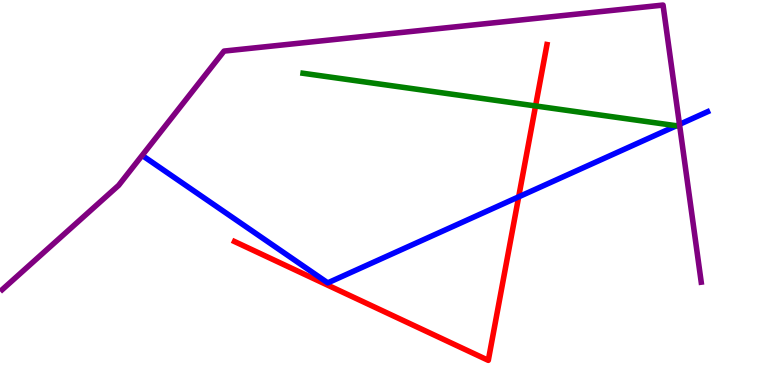[{'lines': ['blue', 'red'], 'intersections': [{'x': 6.69, 'y': 4.89}]}, {'lines': ['green', 'red'], 'intersections': [{'x': 6.91, 'y': 7.25}]}, {'lines': ['purple', 'red'], 'intersections': []}, {'lines': ['blue', 'green'], 'intersections': []}, {'lines': ['blue', 'purple'], 'intersections': [{'x': 8.77, 'y': 6.77}]}, {'lines': ['green', 'purple'], 'intersections': []}]